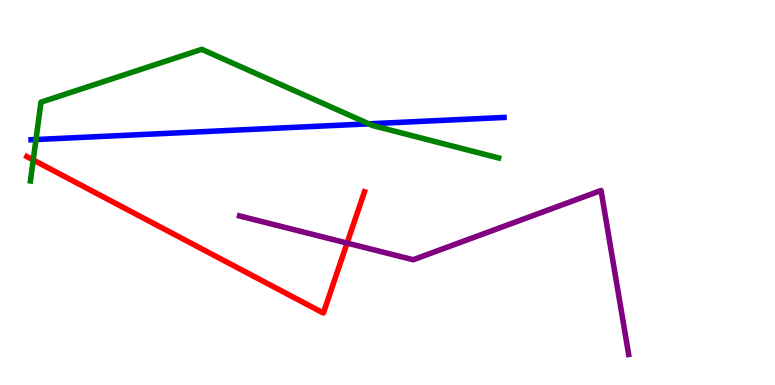[{'lines': ['blue', 'red'], 'intersections': []}, {'lines': ['green', 'red'], 'intersections': [{'x': 0.429, 'y': 5.85}]}, {'lines': ['purple', 'red'], 'intersections': [{'x': 4.48, 'y': 3.69}]}, {'lines': ['blue', 'green'], 'intersections': [{'x': 0.464, 'y': 6.38}, {'x': 4.76, 'y': 6.78}]}, {'lines': ['blue', 'purple'], 'intersections': []}, {'lines': ['green', 'purple'], 'intersections': []}]